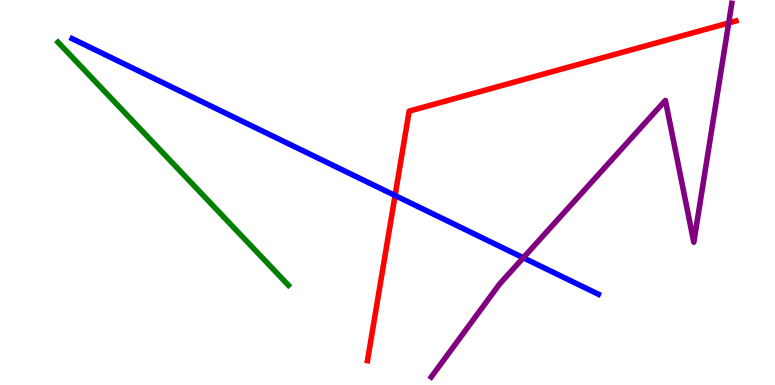[{'lines': ['blue', 'red'], 'intersections': [{'x': 5.1, 'y': 4.92}]}, {'lines': ['green', 'red'], 'intersections': []}, {'lines': ['purple', 'red'], 'intersections': [{'x': 9.4, 'y': 9.4}]}, {'lines': ['blue', 'green'], 'intersections': []}, {'lines': ['blue', 'purple'], 'intersections': [{'x': 6.75, 'y': 3.3}]}, {'lines': ['green', 'purple'], 'intersections': []}]